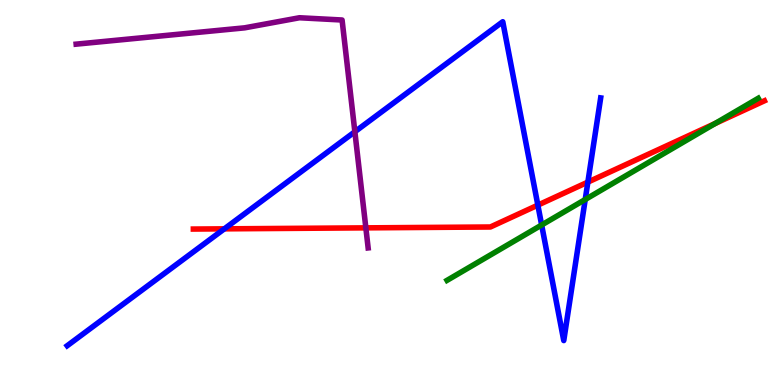[{'lines': ['blue', 'red'], 'intersections': [{'x': 2.89, 'y': 4.06}, {'x': 6.94, 'y': 4.67}, {'x': 7.59, 'y': 5.27}]}, {'lines': ['green', 'red'], 'intersections': [{'x': 9.23, 'y': 6.79}]}, {'lines': ['purple', 'red'], 'intersections': [{'x': 4.72, 'y': 4.08}]}, {'lines': ['blue', 'green'], 'intersections': [{'x': 6.99, 'y': 4.16}, {'x': 7.55, 'y': 4.82}]}, {'lines': ['blue', 'purple'], 'intersections': [{'x': 4.58, 'y': 6.58}]}, {'lines': ['green', 'purple'], 'intersections': []}]